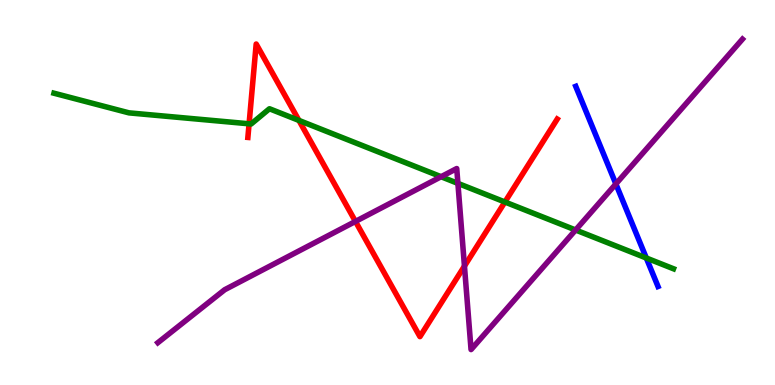[{'lines': ['blue', 'red'], 'intersections': []}, {'lines': ['green', 'red'], 'intersections': [{'x': 3.21, 'y': 6.78}, {'x': 3.86, 'y': 6.87}, {'x': 6.51, 'y': 4.75}]}, {'lines': ['purple', 'red'], 'intersections': [{'x': 4.59, 'y': 4.25}, {'x': 5.99, 'y': 3.09}]}, {'lines': ['blue', 'green'], 'intersections': [{'x': 8.34, 'y': 3.3}]}, {'lines': ['blue', 'purple'], 'intersections': [{'x': 7.95, 'y': 5.22}]}, {'lines': ['green', 'purple'], 'intersections': [{'x': 5.69, 'y': 5.41}, {'x': 5.91, 'y': 5.24}, {'x': 7.43, 'y': 4.03}]}]